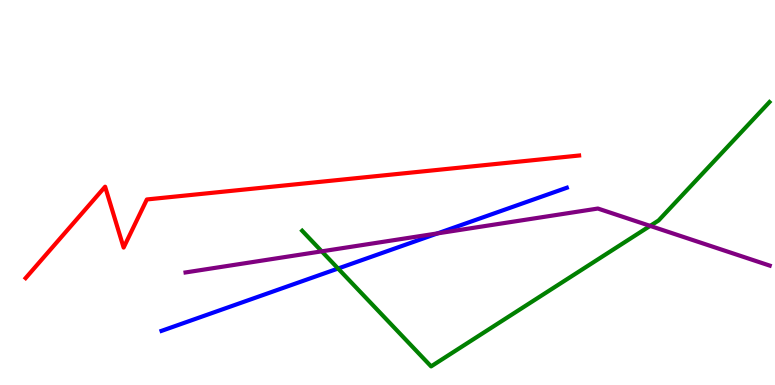[{'lines': ['blue', 'red'], 'intersections': []}, {'lines': ['green', 'red'], 'intersections': []}, {'lines': ['purple', 'red'], 'intersections': []}, {'lines': ['blue', 'green'], 'intersections': [{'x': 4.36, 'y': 3.03}]}, {'lines': ['blue', 'purple'], 'intersections': [{'x': 5.65, 'y': 3.94}]}, {'lines': ['green', 'purple'], 'intersections': [{'x': 4.15, 'y': 3.47}, {'x': 8.39, 'y': 4.13}]}]